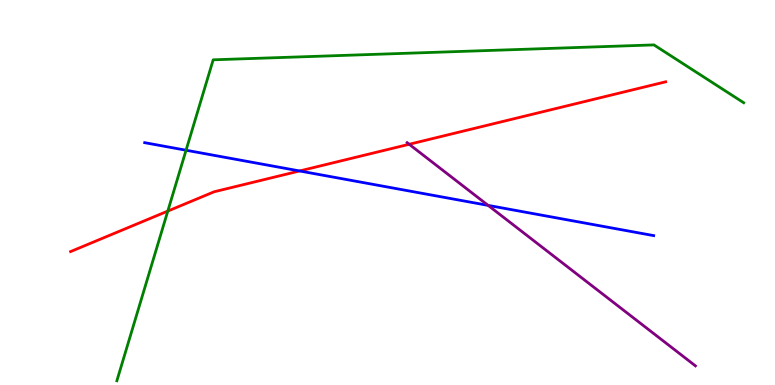[{'lines': ['blue', 'red'], 'intersections': [{'x': 3.87, 'y': 5.56}]}, {'lines': ['green', 'red'], 'intersections': [{'x': 2.17, 'y': 4.52}]}, {'lines': ['purple', 'red'], 'intersections': [{'x': 5.28, 'y': 6.25}]}, {'lines': ['blue', 'green'], 'intersections': [{'x': 2.4, 'y': 6.1}]}, {'lines': ['blue', 'purple'], 'intersections': [{'x': 6.3, 'y': 4.67}]}, {'lines': ['green', 'purple'], 'intersections': []}]